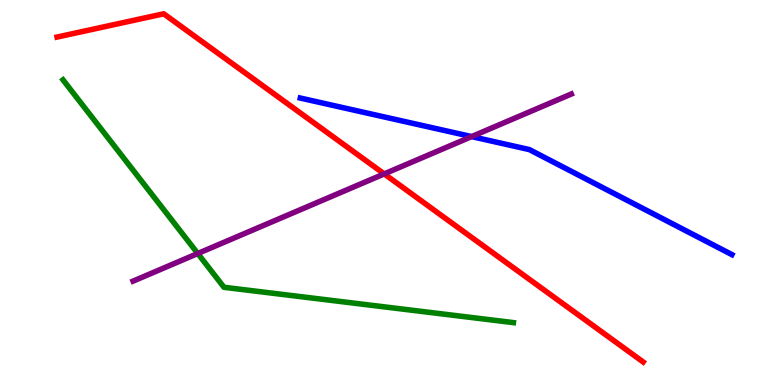[{'lines': ['blue', 'red'], 'intersections': []}, {'lines': ['green', 'red'], 'intersections': []}, {'lines': ['purple', 'red'], 'intersections': [{'x': 4.96, 'y': 5.48}]}, {'lines': ['blue', 'green'], 'intersections': []}, {'lines': ['blue', 'purple'], 'intersections': [{'x': 6.09, 'y': 6.45}]}, {'lines': ['green', 'purple'], 'intersections': [{'x': 2.55, 'y': 3.42}]}]